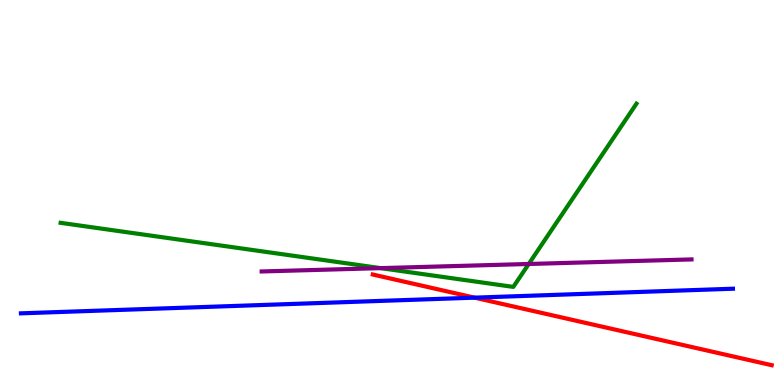[{'lines': ['blue', 'red'], 'intersections': [{'x': 6.12, 'y': 2.27}]}, {'lines': ['green', 'red'], 'intersections': []}, {'lines': ['purple', 'red'], 'intersections': []}, {'lines': ['blue', 'green'], 'intersections': []}, {'lines': ['blue', 'purple'], 'intersections': []}, {'lines': ['green', 'purple'], 'intersections': [{'x': 4.91, 'y': 3.04}, {'x': 6.82, 'y': 3.14}]}]